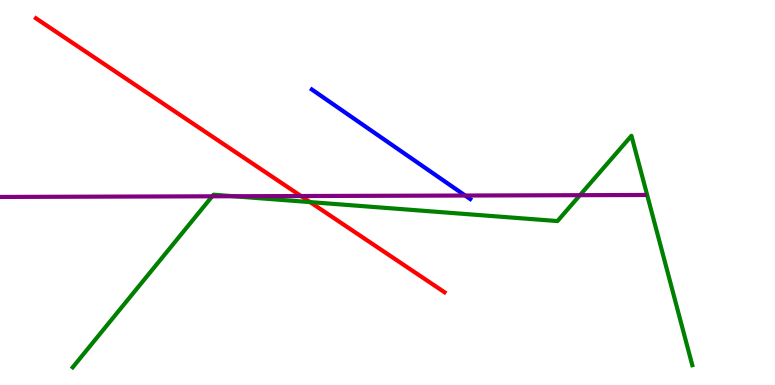[{'lines': ['blue', 'red'], 'intersections': []}, {'lines': ['green', 'red'], 'intersections': [{'x': 4.0, 'y': 4.75}]}, {'lines': ['purple', 'red'], 'intersections': [{'x': 3.88, 'y': 4.91}]}, {'lines': ['blue', 'green'], 'intersections': []}, {'lines': ['blue', 'purple'], 'intersections': [{'x': 6.0, 'y': 4.92}]}, {'lines': ['green', 'purple'], 'intersections': [{'x': 2.74, 'y': 4.9}, {'x': 3.01, 'y': 4.9}, {'x': 7.48, 'y': 4.93}]}]